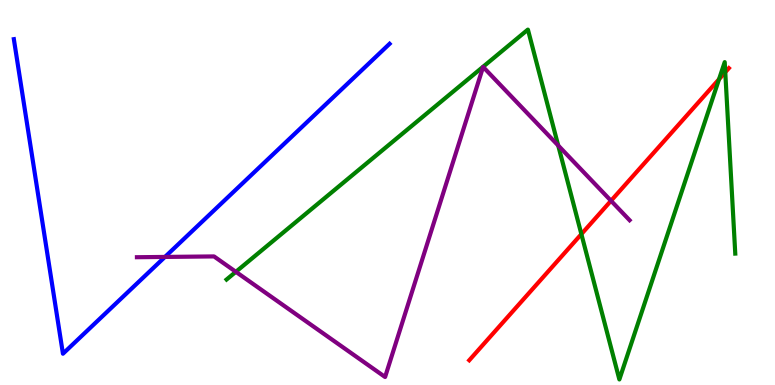[{'lines': ['blue', 'red'], 'intersections': []}, {'lines': ['green', 'red'], 'intersections': [{'x': 7.5, 'y': 3.92}, {'x': 9.28, 'y': 7.94}, {'x': 9.36, 'y': 8.12}]}, {'lines': ['purple', 'red'], 'intersections': [{'x': 7.88, 'y': 4.79}]}, {'lines': ['blue', 'green'], 'intersections': []}, {'lines': ['blue', 'purple'], 'intersections': [{'x': 2.13, 'y': 3.33}]}, {'lines': ['green', 'purple'], 'intersections': [{'x': 3.04, 'y': 2.94}, {'x': 7.2, 'y': 6.22}]}]